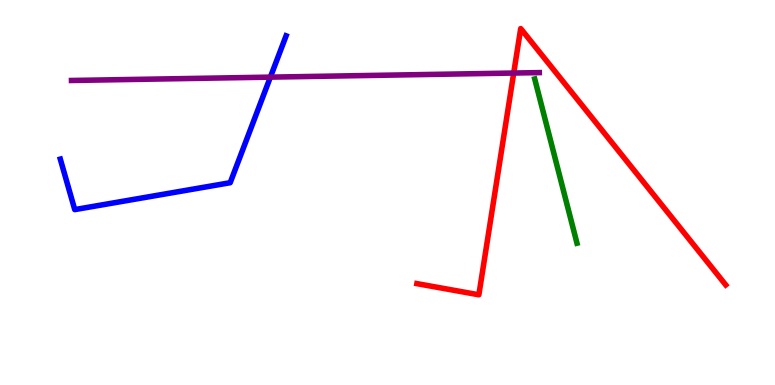[{'lines': ['blue', 'red'], 'intersections': []}, {'lines': ['green', 'red'], 'intersections': []}, {'lines': ['purple', 'red'], 'intersections': [{'x': 6.63, 'y': 8.1}]}, {'lines': ['blue', 'green'], 'intersections': []}, {'lines': ['blue', 'purple'], 'intersections': [{'x': 3.49, 'y': 8.0}]}, {'lines': ['green', 'purple'], 'intersections': []}]